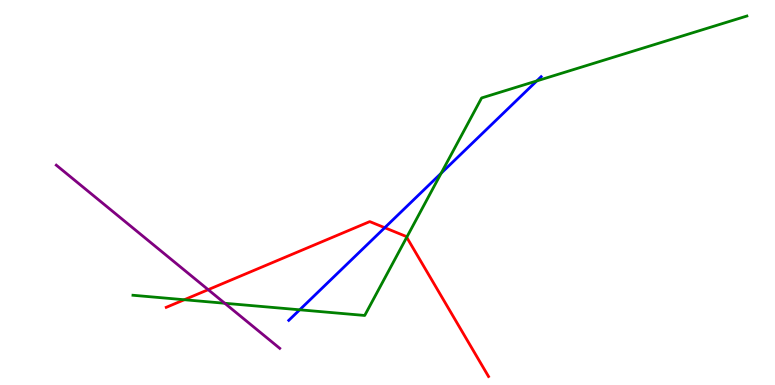[{'lines': ['blue', 'red'], 'intersections': [{'x': 4.96, 'y': 4.09}]}, {'lines': ['green', 'red'], 'intersections': [{'x': 2.38, 'y': 2.21}, {'x': 5.25, 'y': 3.84}]}, {'lines': ['purple', 'red'], 'intersections': [{'x': 2.69, 'y': 2.48}]}, {'lines': ['blue', 'green'], 'intersections': [{'x': 3.87, 'y': 1.95}, {'x': 5.69, 'y': 5.5}, {'x': 6.93, 'y': 7.9}]}, {'lines': ['blue', 'purple'], 'intersections': []}, {'lines': ['green', 'purple'], 'intersections': [{'x': 2.9, 'y': 2.12}]}]